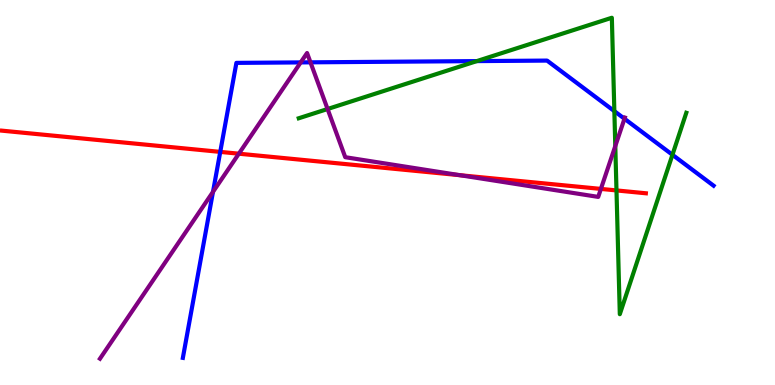[{'lines': ['blue', 'red'], 'intersections': [{'x': 2.84, 'y': 6.05}]}, {'lines': ['green', 'red'], 'intersections': [{'x': 7.95, 'y': 5.05}]}, {'lines': ['purple', 'red'], 'intersections': [{'x': 3.08, 'y': 6.01}, {'x': 5.94, 'y': 5.45}, {'x': 7.75, 'y': 5.09}]}, {'lines': ['blue', 'green'], 'intersections': [{'x': 6.15, 'y': 8.41}, {'x': 7.93, 'y': 7.11}, {'x': 8.68, 'y': 5.98}]}, {'lines': ['blue', 'purple'], 'intersections': [{'x': 2.75, 'y': 5.02}, {'x': 3.88, 'y': 8.38}, {'x': 4.01, 'y': 8.38}, {'x': 8.06, 'y': 6.92}]}, {'lines': ['green', 'purple'], 'intersections': [{'x': 4.23, 'y': 7.17}, {'x': 7.94, 'y': 6.21}]}]